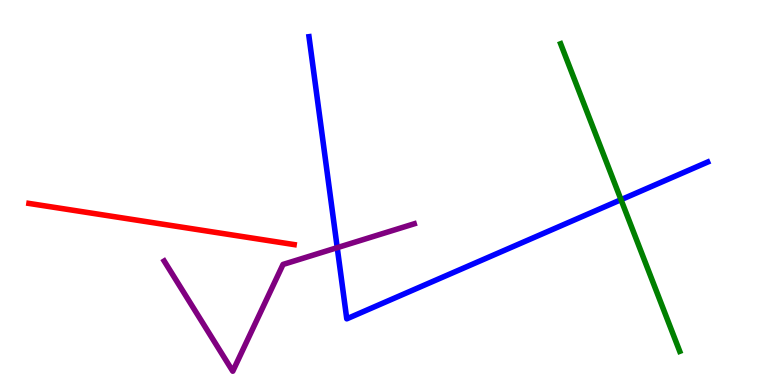[{'lines': ['blue', 'red'], 'intersections': []}, {'lines': ['green', 'red'], 'intersections': []}, {'lines': ['purple', 'red'], 'intersections': []}, {'lines': ['blue', 'green'], 'intersections': [{'x': 8.01, 'y': 4.81}]}, {'lines': ['blue', 'purple'], 'intersections': [{'x': 4.35, 'y': 3.57}]}, {'lines': ['green', 'purple'], 'intersections': []}]